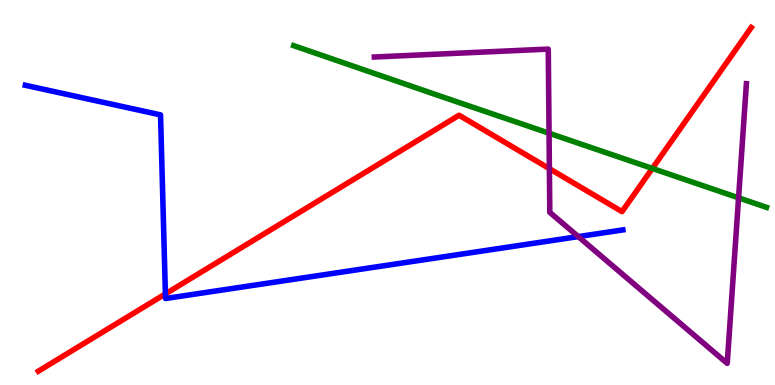[{'lines': ['blue', 'red'], 'intersections': [{'x': 2.13, 'y': 2.37}]}, {'lines': ['green', 'red'], 'intersections': [{'x': 8.42, 'y': 5.63}]}, {'lines': ['purple', 'red'], 'intersections': [{'x': 7.09, 'y': 5.62}]}, {'lines': ['blue', 'green'], 'intersections': []}, {'lines': ['blue', 'purple'], 'intersections': [{'x': 7.46, 'y': 3.85}]}, {'lines': ['green', 'purple'], 'intersections': [{'x': 7.08, 'y': 6.54}, {'x': 9.53, 'y': 4.86}]}]